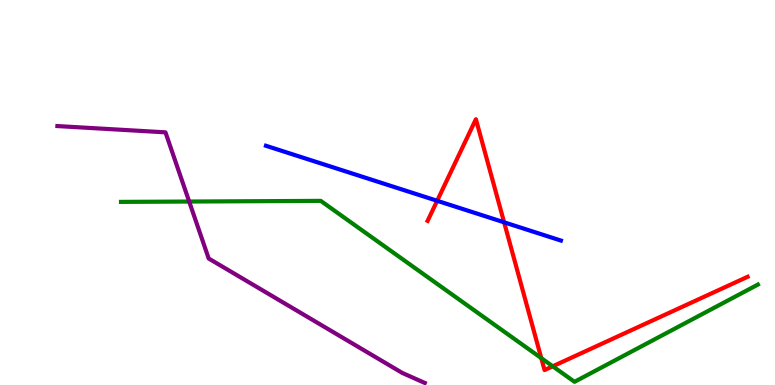[{'lines': ['blue', 'red'], 'intersections': [{'x': 5.64, 'y': 4.78}, {'x': 6.5, 'y': 4.23}]}, {'lines': ['green', 'red'], 'intersections': [{'x': 6.98, 'y': 0.698}, {'x': 7.13, 'y': 0.486}]}, {'lines': ['purple', 'red'], 'intersections': []}, {'lines': ['blue', 'green'], 'intersections': []}, {'lines': ['blue', 'purple'], 'intersections': []}, {'lines': ['green', 'purple'], 'intersections': [{'x': 2.44, 'y': 4.77}]}]